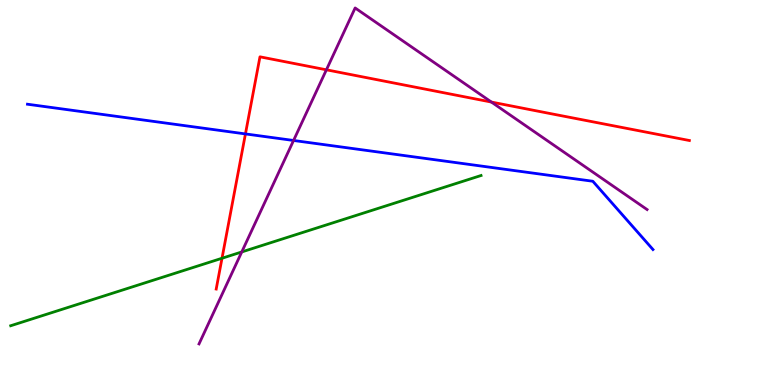[{'lines': ['blue', 'red'], 'intersections': [{'x': 3.17, 'y': 6.52}]}, {'lines': ['green', 'red'], 'intersections': [{'x': 2.86, 'y': 3.29}]}, {'lines': ['purple', 'red'], 'intersections': [{'x': 4.21, 'y': 8.19}, {'x': 6.34, 'y': 7.35}]}, {'lines': ['blue', 'green'], 'intersections': []}, {'lines': ['blue', 'purple'], 'intersections': [{'x': 3.79, 'y': 6.35}]}, {'lines': ['green', 'purple'], 'intersections': [{'x': 3.12, 'y': 3.46}]}]